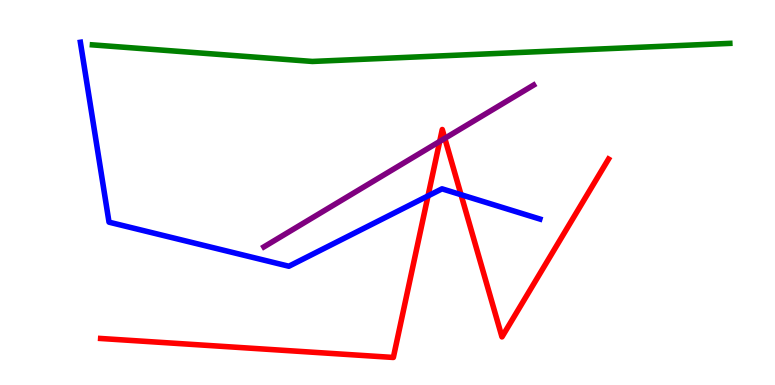[{'lines': ['blue', 'red'], 'intersections': [{'x': 5.52, 'y': 4.91}, {'x': 5.95, 'y': 4.94}]}, {'lines': ['green', 'red'], 'intersections': []}, {'lines': ['purple', 'red'], 'intersections': [{'x': 5.67, 'y': 6.33}, {'x': 5.74, 'y': 6.41}]}, {'lines': ['blue', 'green'], 'intersections': []}, {'lines': ['blue', 'purple'], 'intersections': []}, {'lines': ['green', 'purple'], 'intersections': []}]